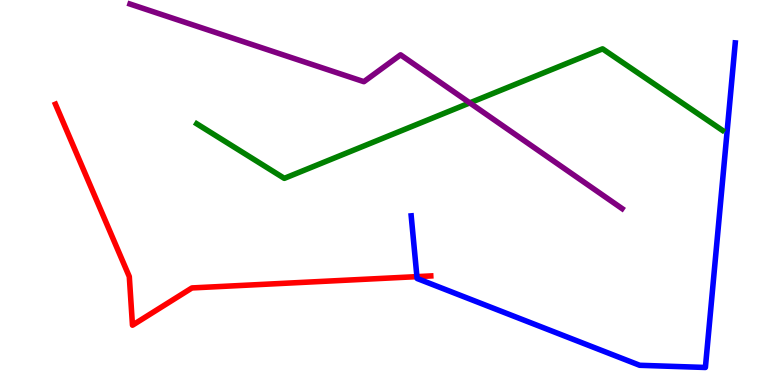[{'lines': ['blue', 'red'], 'intersections': [{'x': 5.38, 'y': 2.81}]}, {'lines': ['green', 'red'], 'intersections': []}, {'lines': ['purple', 'red'], 'intersections': []}, {'lines': ['blue', 'green'], 'intersections': []}, {'lines': ['blue', 'purple'], 'intersections': []}, {'lines': ['green', 'purple'], 'intersections': [{'x': 6.06, 'y': 7.33}]}]